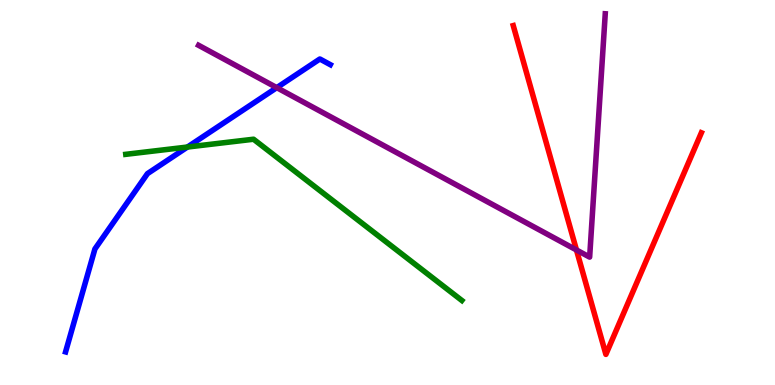[{'lines': ['blue', 'red'], 'intersections': []}, {'lines': ['green', 'red'], 'intersections': []}, {'lines': ['purple', 'red'], 'intersections': [{'x': 7.44, 'y': 3.51}]}, {'lines': ['blue', 'green'], 'intersections': [{'x': 2.42, 'y': 6.18}]}, {'lines': ['blue', 'purple'], 'intersections': [{'x': 3.57, 'y': 7.72}]}, {'lines': ['green', 'purple'], 'intersections': []}]